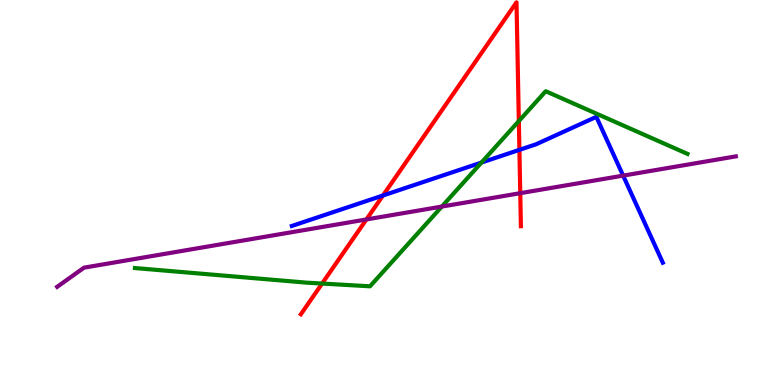[{'lines': ['blue', 'red'], 'intersections': [{'x': 4.94, 'y': 4.92}, {'x': 6.7, 'y': 6.11}]}, {'lines': ['green', 'red'], 'intersections': [{'x': 4.16, 'y': 2.64}, {'x': 6.69, 'y': 6.86}]}, {'lines': ['purple', 'red'], 'intersections': [{'x': 4.73, 'y': 4.3}, {'x': 6.71, 'y': 4.98}]}, {'lines': ['blue', 'green'], 'intersections': [{'x': 6.21, 'y': 5.78}]}, {'lines': ['blue', 'purple'], 'intersections': [{'x': 8.04, 'y': 5.44}]}, {'lines': ['green', 'purple'], 'intersections': [{'x': 5.7, 'y': 4.63}]}]